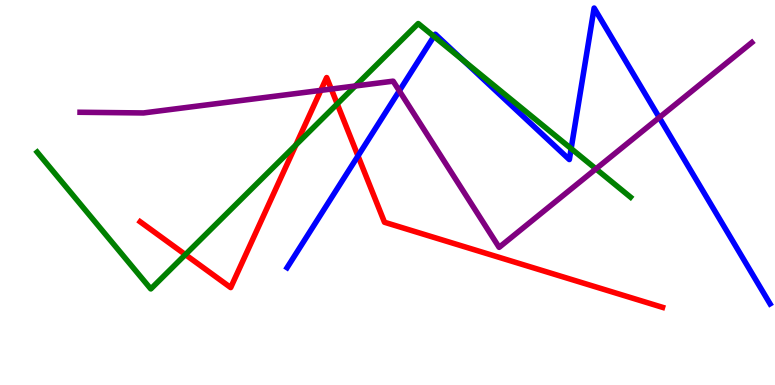[{'lines': ['blue', 'red'], 'intersections': [{'x': 4.62, 'y': 5.95}]}, {'lines': ['green', 'red'], 'intersections': [{'x': 2.39, 'y': 3.39}, {'x': 3.82, 'y': 6.23}, {'x': 4.35, 'y': 7.3}]}, {'lines': ['purple', 'red'], 'intersections': [{'x': 4.14, 'y': 7.65}, {'x': 4.27, 'y': 7.69}]}, {'lines': ['blue', 'green'], 'intersections': [{'x': 5.6, 'y': 9.06}, {'x': 5.98, 'y': 8.43}, {'x': 7.37, 'y': 6.14}]}, {'lines': ['blue', 'purple'], 'intersections': [{'x': 5.15, 'y': 7.64}, {'x': 8.51, 'y': 6.95}]}, {'lines': ['green', 'purple'], 'intersections': [{'x': 4.58, 'y': 7.77}, {'x': 7.69, 'y': 5.61}]}]